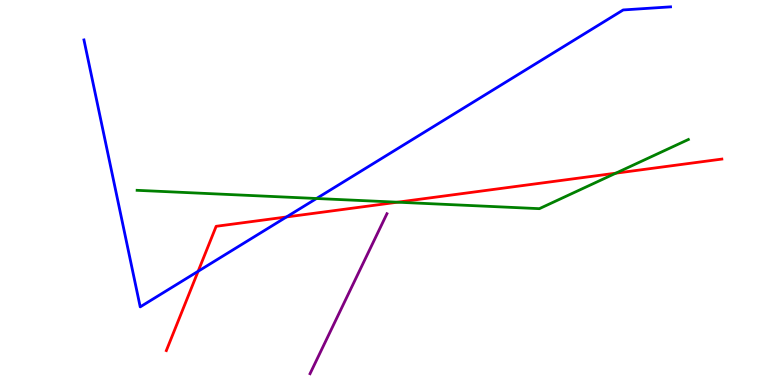[{'lines': ['blue', 'red'], 'intersections': [{'x': 2.56, 'y': 2.95}, {'x': 3.7, 'y': 4.36}]}, {'lines': ['green', 'red'], 'intersections': [{'x': 5.13, 'y': 4.75}, {'x': 7.95, 'y': 5.5}]}, {'lines': ['purple', 'red'], 'intersections': []}, {'lines': ['blue', 'green'], 'intersections': [{'x': 4.08, 'y': 4.84}]}, {'lines': ['blue', 'purple'], 'intersections': []}, {'lines': ['green', 'purple'], 'intersections': []}]